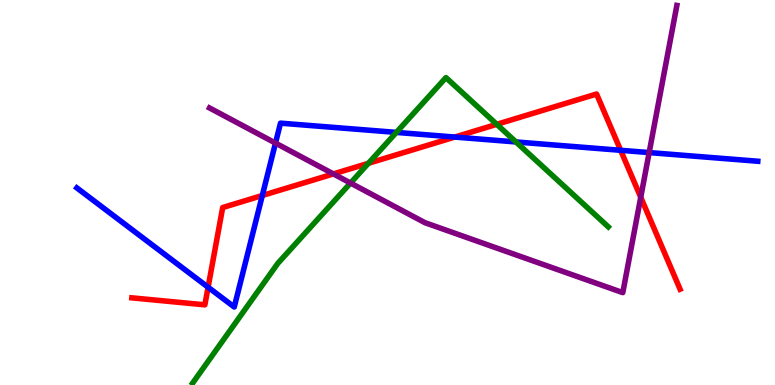[{'lines': ['blue', 'red'], 'intersections': [{'x': 2.69, 'y': 2.54}, {'x': 3.38, 'y': 4.92}, {'x': 5.87, 'y': 6.44}, {'x': 8.01, 'y': 6.1}]}, {'lines': ['green', 'red'], 'intersections': [{'x': 4.75, 'y': 5.76}, {'x': 6.41, 'y': 6.77}]}, {'lines': ['purple', 'red'], 'intersections': [{'x': 4.3, 'y': 5.48}, {'x': 8.27, 'y': 4.88}]}, {'lines': ['blue', 'green'], 'intersections': [{'x': 5.11, 'y': 6.56}, {'x': 6.66, 'y': 6.31}]}, {'lines': ['blue', 'purple'], 'intersections': [{'x': 3.55, 'y': 6.28}, {'x': 8.38, 'y': 6.04}]}, {'lines': ['green', 'purple'], 'intersections': [{'x': 4.52, 'y': 5.25}]}]